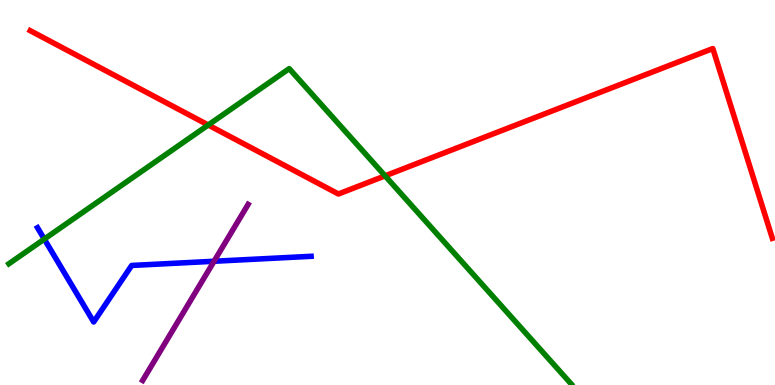[{'lines': ['blue', 'red'], 'intersections': []}, {'lines': ['green', 'red'], 'intersections': [{'x': 2.69, 'y': 6.75}, {'x': 4.97, 'y': 5.43}]}, {'lines': ['purple', 'red'], 'intersections': []}, {'lines': ['blue', 'green'], 'intersections': [{'x': 0.572, 'y': 3.79}]}, {'lines': ['blue', 'purple'], 'intersections': [{'x': 2.76, 'y': 3.21}]}, {'lines': ['green', 'purple'], 'intersections': []}]